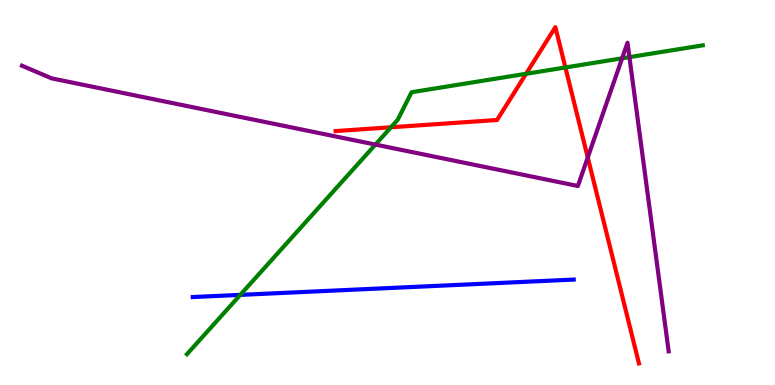[{'lines': ['blue', 'red'], 'intersections': []}, {'lines': ['green', 'red'], 'intersections': [{'x': 5.04, 'y': 6.69}, {'x': 6.79, 'y': 8.08}, {'x': 7.3, 'y': 8.25}]}, {'lines': ['purple', 'red'], 'intersections': [{'x': 7.58, 'y': 5.91}]}, {'lines': ['blue', 'green'], 'intersections': [{'x': 3.1, 'y': 2.34}]}, {'lines': ['blue', 'purple'], 'intersections': []}, {'lines': ['green', 'purple'], 'intersections': [{'x': 4.84, 'y': 6.24}, {'x': 8.03, 'y': 8.49}, {'x': 8.12, 'y': 8.52}]}]